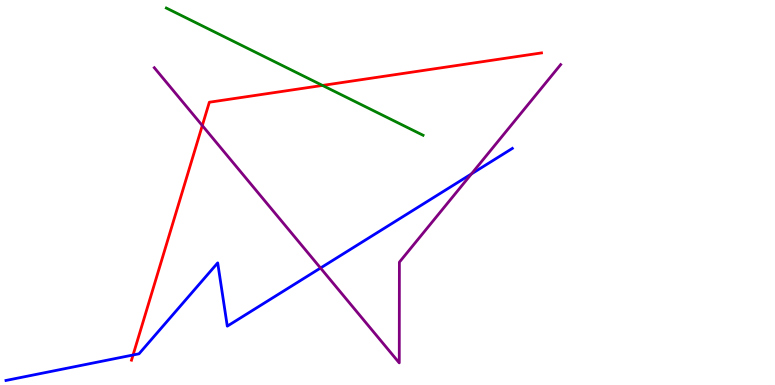[{'lines': ['blue', 'red'], 'intersections': [{'x': 1.72, 'y': 0.78}]}, {'lines': ['green', 'red'], 'intersections': [{'x': 4.16, 'y': 7.78}]}, {'lines': ['purple', 'red'], 'intersections': [{'x': 2.61, 'y': 6.74}]}, {'lines': ['blue', 'green'], 'intersections': []}, {'lines': ['blue', 'purple'], 'intersections': [{'x': 4.14, 'y': 3.04}, {'x': 6.08, 'y': 5.48}]}, {'lines': ['green', 'purple'], 'intersections': []}]